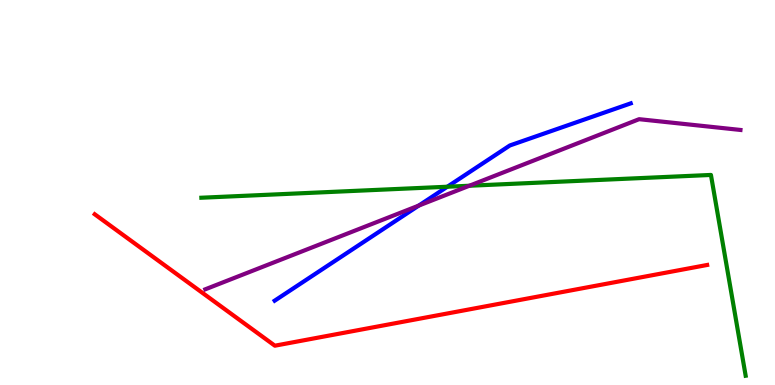[{'lines': ['blue', 'red'], 'intersections': []}, {'lines': ['green', 'red'], 'intersections': []}, {'lines': ['purple', 'red'], 'intersections': []}, {'lines': ['blue', 'green'], 'intersections': [{'x': 5.77, 'y': 5.15}]}, {'lines': ['blue', 'purple'], 'intersections': [{'x': 5.4, 'y': 4.66}]}, {'lines': ['green', 'purple'], 'intersections': [{'x': 6.06, 'y': 5.18}]}]